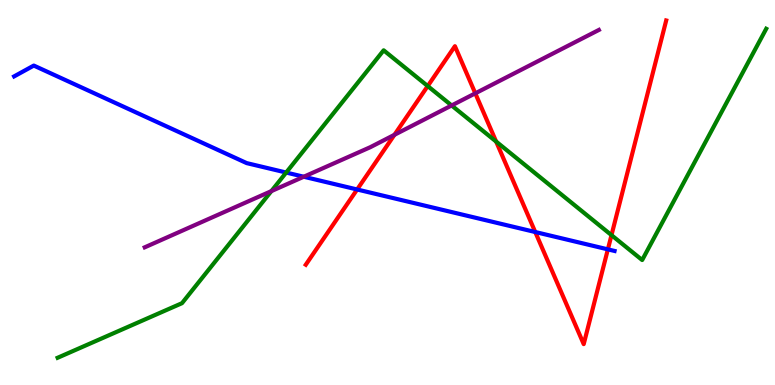[{'lines': ['blue', 'red'], 'intersections': [{'x': 4.61, 'y': 5.08}, {'x': 6.91, 'y': 3.97}, {'x': 7.84, 'y': 3.52}]}, {'lines': ['green', 'red'], 'intersections': [{'x': 5.52, 'y': 7.76}, {'x': 6.4, 'y': 6.32}, {'x': 7.89, 'y': 3.89}]}, {'lines': ['purple', 'red'], 'intersections': [{'x': 5.09, 'y': 6.5}, {'x': 6.13, 'y': 7.58}]}, {'lines': ['blue', 'green'], 'intersections': [{'x': 3.69, 'y': 5.52}]}, {'lines': ['blue', 'purple'], 'intersections': [{'x': 3.92, 'y': 5.41}]}, {'lines': ['green', 'purple'], 'intersections': [{'x': 3.5, 'y': 5.04}, {'x': 5.83, 'y': 7.26}]}]